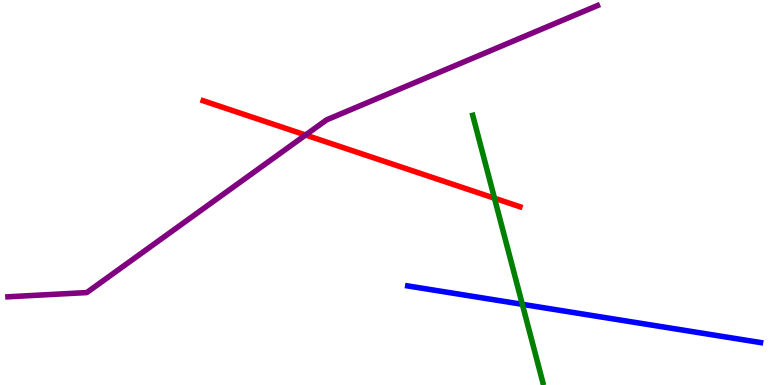[{'lines': ['blue', 'red'], 'intersections': []}, {'lines': ['green', 'red'], 'intersections': [{'x': 6.38, 'y': 4.85}]}, {'lines': ['purple', 'red'], 'intersections': [{'x': 3.94, 'y': 6.49}]}, {'lines': ['blue', 'green'], 'intersections': [{'x': 6.74, 'y': 2.1}]}, {'lines': ['blue', 'purple'], 'intersections': []}, {'lines': ['green', 'purple'], 'intersections': []}]